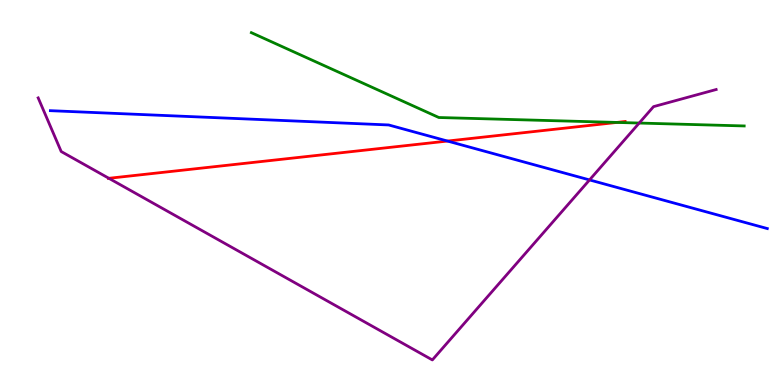[{'lines': ['blue', 'red'], 'intersections': [{'x': 5.77, 'y': 6.34}]}, {'lines': ['green', 'red'], 'intersections': [{'x': 7.96, 'y': 6.82}]}, {'lines': ['purple', 'red'], 'intersections': [{'x': 1.4, 'y': 5.37}]}, {'lines': ['blue', 'green'], 'intersections': []}, {'lines': ['blue', 'purple'], 'intersections': [{'x': 7.61, 'y': 5.33}]}, {'lines': ['green', 'purple'], 'intersections': [{'x': 8.25, 'y': 6.8}]}]